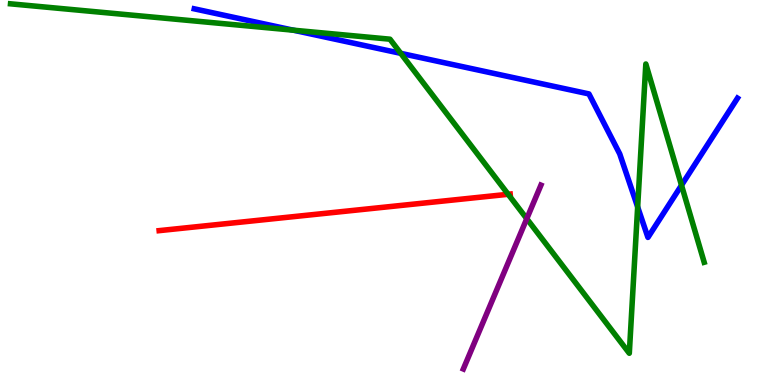[{'lines': ['blue', 'red'], 'intersections': []}, {'lines': ['green', 'red'], 'intersections': [{'x': 6.56, 'y': 4.95}]}, {'lines': ['purple', 'red'], 'intersections': []}, {'lines': ['blue', 'green'], 'intersections': [{'x': 3.78, 'y': 9.22}, {'x': 5.17, 'y': 8.61}, {'x': 8.23, 'y': 4.62}, {'x': 8.79, 'y': 5.19}]}, {'lines': ['blue', 'purple'], 'intersections': []}, {'lines': ['green', 'purple'], 'intersections': [{'x': 6.8, 'y': 4.32}]}]